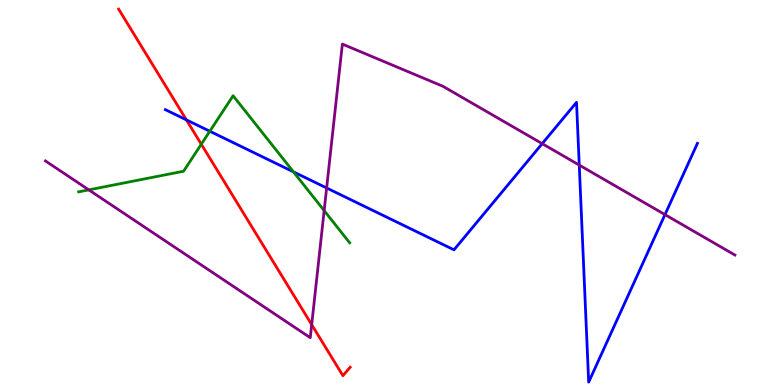[{'lines': ['blue', 'red'], 'intersections': [{'x': 2.41, 'y': 6.89}]}, {'lines': ['green', 'red'], 'intersections': [{'x': 2.6, 'y': 6.25}]}, {'lines': ['purple', 'red'], 'intersections': [{'x': 4.02, 'y': 1.57}]}, {'lines': ['blue', 'green'], 'intersections': [{'x': 2.71, 'y': 6.59}, {'x': 3.79, 'y': 5.54}]}, {'lines': ['blue', 'purple'], 'intersections': [{'x': 4.21, 'y': 5.12}, {'x': 7.0, 'y': 6.27}, {'x': 7.47, 'y': 5.71}, {'x': 8.58, 'y': 4.43}]}, {'lines': ['green', 'purple'], 'intersections': [{'x': 1.15, 'y': 5.07}, {'x': 4.18, 'y': 4.53}]}]